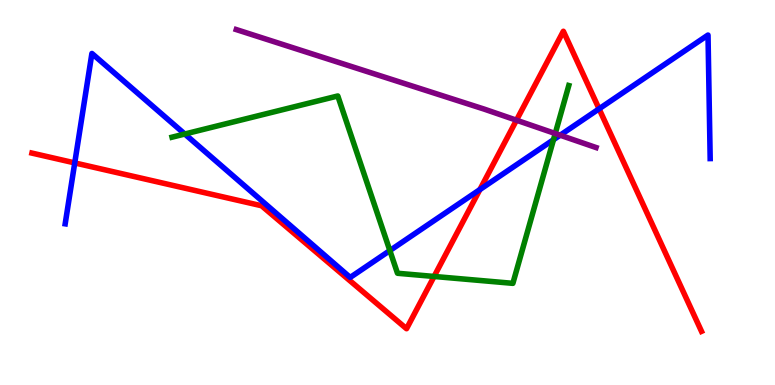[{'lines': ['blue', 'red'], 'intersections': [{'x': 0.964, 'y': 5.77}, {'x': 6.19, 'y': 5.08}, {'x': 7.73, 'y': 7.17}]}, {'lines': ['green', 'red'], 'intersections': [{'x': 5.6, 'y': 2.82}]}, {'lines': ['purple', 'red'], 'intersections': [{'x': 6.66, 'y': 6.88}]}, {'lines': ['blue', 'green'], 'intersections': [{'x': 2.38, 'y': 6.52}, {'x': 5.03, 'y': 3.49}, {'x': 7.14, 'y': 6.37}]}, {'lines': ['blue', 'purple'], 'intersections': [{'x': 7.23, 'y': 6.49}]}, {'lines': ['green', 'purple'], 'intersections': [{'x': 7.16, 'y': 6.53}]}]